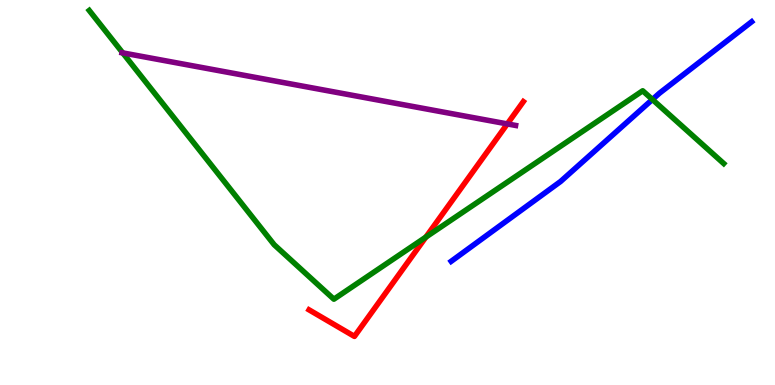[{'lines': ['blue', 'red'], 'intersections': []}, {'lines': ['green', 'red'], 'intersections': [{'x': 5.5, 'y': 3.84}]}, {'lines': ['purple', 'red'], 'intersections': [{'x': 6.55, 'y': 6.78}]}, {'lines': ['blue', 'green'], 'intersections': [{'x': 8.42, 'y': 7.42}]}, {'lines': ['blue', 'purple'], 'intersections': []}, {'lines': ['green', 'purple'], 'intersections': [{'x': 1.58, 'y': 8.63}]}]